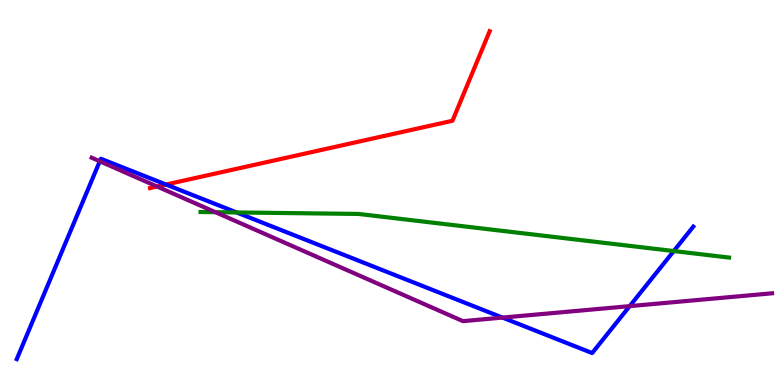[{'lines': ['blue', 'red'], 'intersections': [{'x': 2.14, 'y': 5.21}]}, {'lines': ['green', 'red'], 'intersections': []}, {'lines': ['purple', 'red'], 'intersections': [{'x': 2.03, 'y': 5.16}]}, {'lines': ['blue', 'green'], 'intersections': [{'x': 3.05, 'y': 4.48}, {'x': 8.69, 'y': 3.48}]}, {'lines': ['blue', 'purple'], 'intersections': [{'x': 1.29, 'y': 5.81}, {'x': 6.48, 'y': 1.75}, {'x': 8.13, 'y': 2.05}]}, {'lines': ['green', 'purple'], 'intersections': [{'x': 2.78, 'y': 4.49}]}]